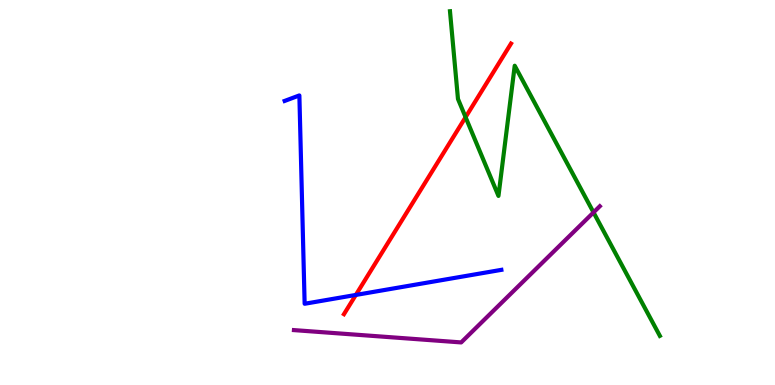[{'lines': ['blue', 'red'], 'intersections': [{'x': 4.59, 'y': 2.34}]}, {'lines': ['green', 'red'], 'intersections': [{'x': 6.01, 'y': 6.96}]}, {'lines': ['purple', 'red'], 'intersections': []}, {'lines': ['blue', 'green'], 'intersections': []}, {'lines': ['blue', 'purple'], 'intersections': []}, {'lines': ['green', 'purple'], 'intersections': [{'x': 7.66, 'y': 4.48}]}]